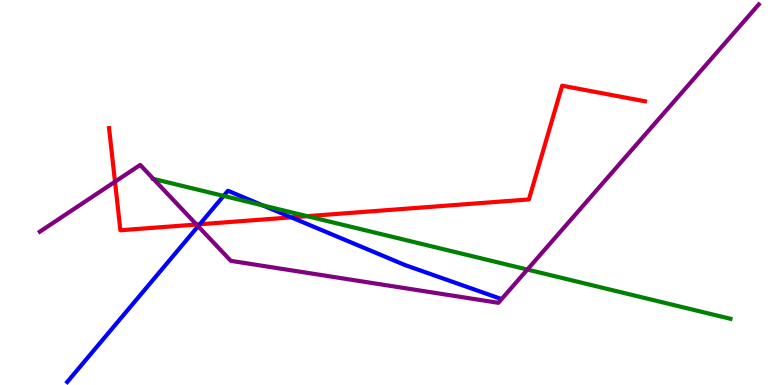[{'lines': ['blue', 'red'], 'intersections': [{'x': 2.58, 'y': 4.17}, {'x': 3.76, 'y': 4.35}]}, {'lines': ['green', 'red'], 'intersections': [{'x': 3.96, 'y': 4.39}]}, {'lines': ['purple', 'red'], 'intersections': [{'x': 1.48, 'y': 5.28}, {'x': 2.54, 'y': 4.17}]}, {'lines': ['blue', 'green'], 'intersections': [{'x': 2.89, 'y': 4.91}, {'x': 3.39, 'y': 4.66}]}, {'lines': ['blue', 'purple'], 'intersections': [{'x': 2.56, 'y': 4.12}]}, {'lines': ['green', 'purple'], 'intersections': [{'x': 1.98, 'y': 5.35}, {'x': 6.8, 'y': 3.0}]}]